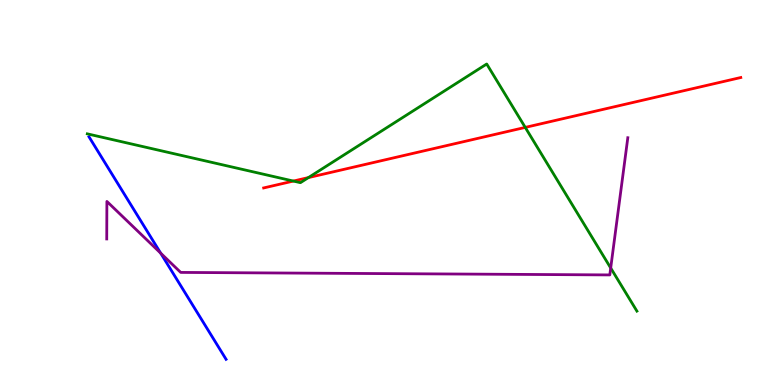[{'lines': ['blue', 'red'], 'intersections': []}, {'lines': ['green', 'red'], 'intersections': [{'x': 3.79, 'y': 5.3}, {'x': 3.98, 'y': 5.39}, {'x': 6.78, 'y': 6.69}]}, {'lines': ['purple', 'red'], 'intersections': []}, {'lines': ['blue', 'green'], 'intersections': []}, {'lines': ['blue', 'purple'], 'intersections': [{'x': 2.07, 'y': 3.42}]}, {'lines': ['green', 'purple'], 'intersections': [{'x': 7.88, 'y': 3.04}]}]